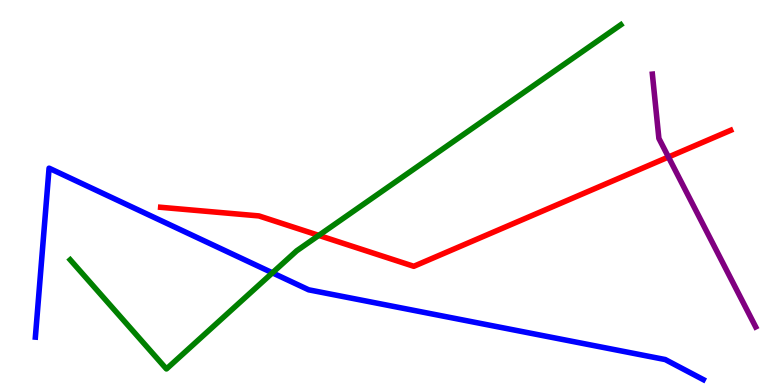[{'lines': ['blue', 'red'], 'intersections': []}, {'lines': ['green', 'red'], 'intersections': [{'x': 4.11, 'y': 3.89}]}, {'lines': ['purple', 'red'], 'intersections': [{'x': 8.63, 'y': 5.92}]}, {'lines': ['blue', 'green'], 'intersections': [{'x': 3.52, 'y': 2.91}]}, {'lines': ['blue', 'purple'], 'intersections': []}, {'lines': ['green', 'purple'], 'intersections': []}]